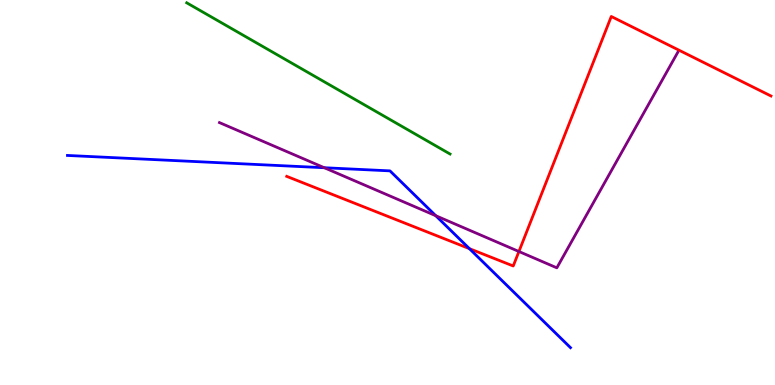[{'lines': ['blue', 'red'], 'intersections': [{'x': 6.06, 'y': 3.54}]}, {'lines': ['green', 'red'], 'intersections': []}, {'lines': ['purple', 'red'], 'intersections': [{'x': 6.7, 'y': 3.47}]}, {'lines': ['blue', 'green'], 'intersections': []}, {'lines': ['blue', 'purple'], 'intersections': [{'x': 4.18, 'y': 5.64}, {'x': 5.62, 'y': 4.4}]}, {'lines': ['green', 'purple'], 'intersections': []}]